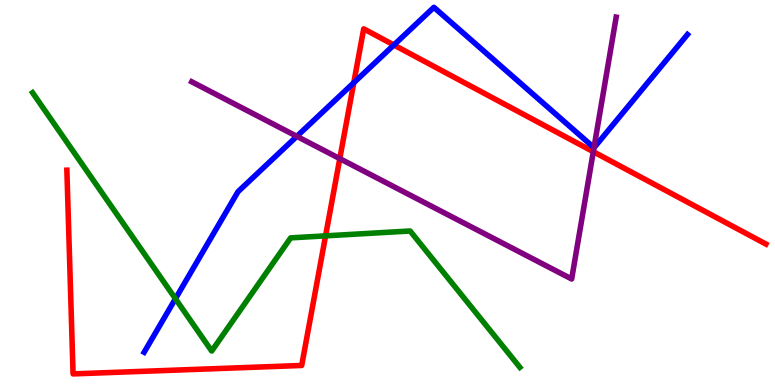[{'lines': ['blue', 'red'], 'intersections': [{'x': 4.56, 'y': 7.85}, {'x': 5.08, 'y': 8.83}]}, {'lines': ['green', 'red'], 'intersections': [{'x': 4.2, 'y': 3.87}]}, {'lines': ['purple', 'red'], 'intersections': [{'x': 4.38, 'y': 5.88}, {'x': 7.66, 'y': 6.06}]}, {'lines': ['blue', 'green'], 'intersections': [{'x': 2.26, 'y': 2.24}]}, {'lines': ['blue', 'purple'], 'intersections': [{'x': 3.83, 'y': 6.46}, {'x': 7.66, 'y': 6.17}]}, {'lines': ['green', 'purple'], 'intersections': []}]